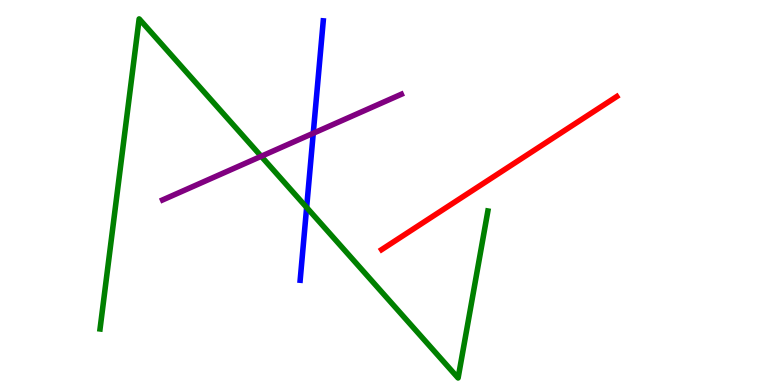[{'lines': ['blue', 'red'], 'intersections': []}, {'lines': ['green', 'red'], 'intersections': []}, {'lines': ['purple', 'red'], 'intersections': []}, {'lines': ['blue', 'green'], 'intersections': [{'x': 3.96, 'y': 4.61}]}, {'lines': ['blue', 'purple'], 'intersections': [{'x': 4.04, 'y': 6.54}]}, {'lines': ['green', 'purple'], 'intersections': [{'x': 3.37, 'y': 5.94}]}]